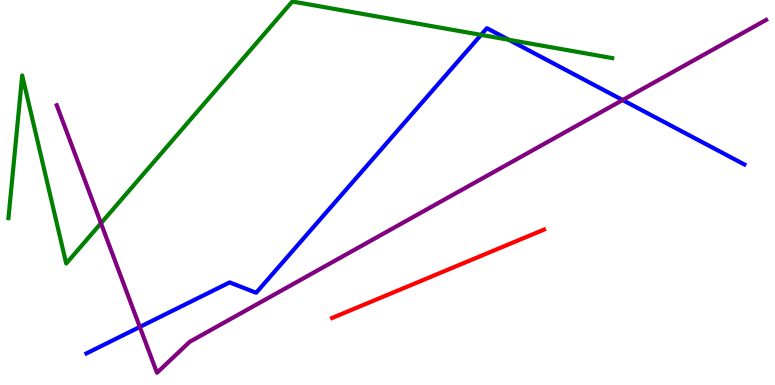[{'lines': ['blue', 'red'], 'intersections': []}, {'lines': ['green', 'red'], 'intersections': []}, {'lines': ['purple', 'red'], 'intersections': []}, {'lines': ['blue', 'green'], 'intersections': [{'x': 6.21, 'y': 9.09}, {'x': 6.56, 'y': 8.97}]}, {'lines': ['blue', 'purple'], 'intersections': [{'x': 1.8, 'y': 1.51}, {'x': 8.03, 'y': 7.4}]}, {'lines': ['green', 'purple'], 'intersections': [{'x': 1.3, 'y': 4.2}]}]